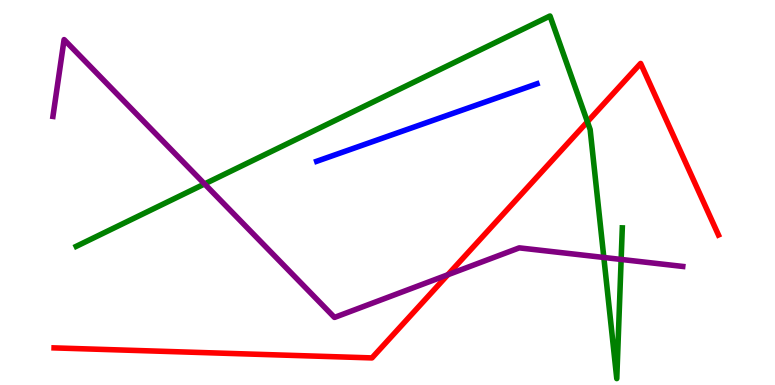[{'lines': ['blue', 'red'], 'intersections': []}, {'lines': ['green', 'red'], 'intersections': [{'x': 7.58, 'y': 6.84}]}, {'lines': ['purple', 'red'], 'intersections': [{'x': 5.78, 'y': 2.86}]}, {'lines': ['blue', 'green'], 'intersections': []}, {'lines': ['blue', 'purple'], 'intersections': []}, {'lines': ['green', 'purple'], 'intersections': [{'x': 2.64, 'y': 5.22}, {'x': 7.79, 'y': 3.31}, {'x': 8.01, 'y': 3.26}]}]